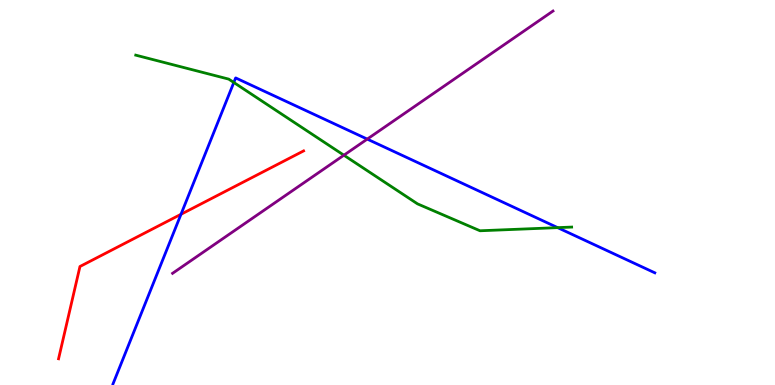[{'lines': ['blue', 'red'], 'intersections': [{'x': 2.34, 'y': 4.43}]}, {'lines': ['green', 'red'], 'intersections': []}, {'lines': ['purple', 'red'], 'intersections': []}, {'lines': ['blue', 'green'], 'intersections': [{'x': 3.02, 'y': 7.86}, {'x': 7.2, 'y': 4.09}]}, {'lines': ['blue', 'purple'], 'intersections': [{'x': 4.74, 'y': 6.39}]}, {'lines': ['green', 'purple'], 'intersections': [{'x': 4.44, 'y': 5.97}]}]